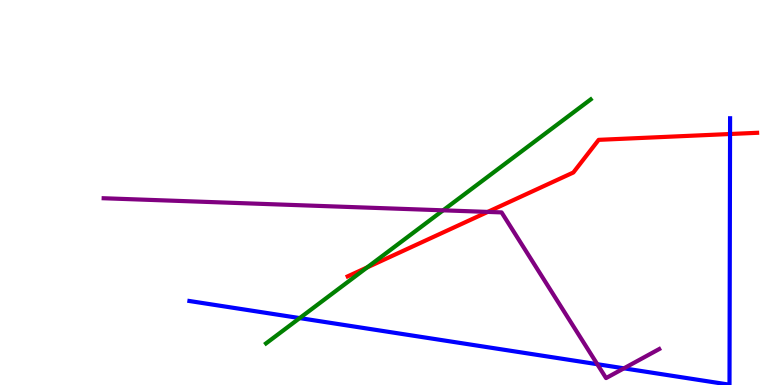[{'lines': ['blue', 'red'], 'intersections': [{'x': 9.42, 'y': 6.52}]}, {'lines': ['green', 'red'], 'intersections': [{'x': 4.74, 'y': 3.05}]}, {'lines': ['purple', 'red'], 'intersections': [{'x': 6.29, 'y': 4.5}]}, {'lines': ['blue', 'green'], 'intersections': [{'x': 3.87, 'y': 1.74}]}, {'lines': ['blue', 'purple'], 'intersections': [{'x': 7.71, 'y': 0.54}, {'x': 8.05, 'y': 0.433}]}, {'lines': ['green', 'purple'], 'intersections': [{'x': 5.72, 'y': 4.54}]}]